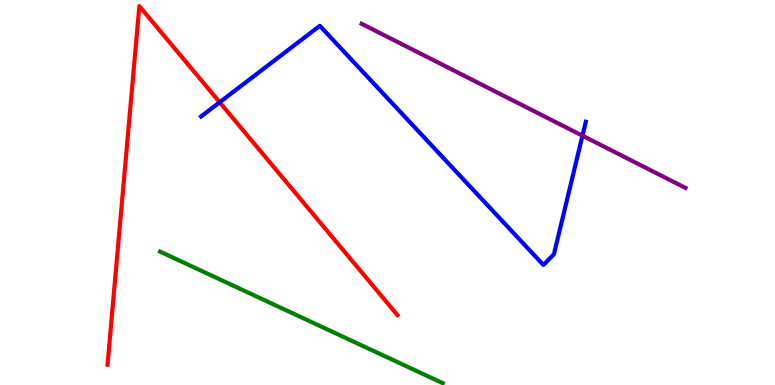[{'lines': ['blue', 'red'], 'intersections': [{'x': 2.83, 'y': 7.34}]}, {'lines': ['green', 'red'], 'intersections': []}, {'lines': ['purple', 'red'], 'intersections': []}, {'lines': ['blue', 'green'], 'intersections': []}, {'lines': ['blue', 'purple'], 'intersections': [{'x': 7.52, 'y': 6.48}]}, {'lines': ['green', 'purple'], 'intersections': []}]